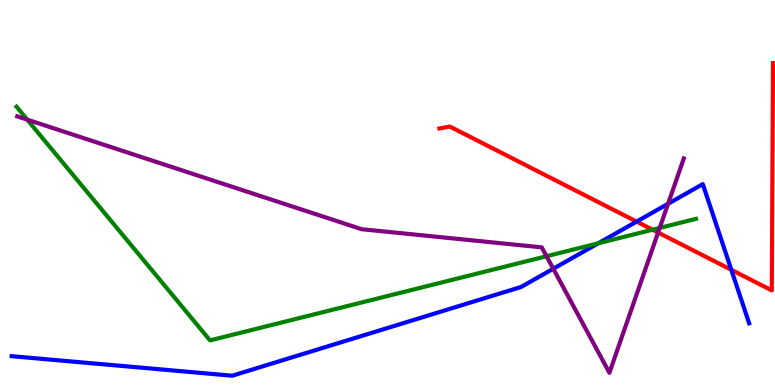[{'lines': ['blue', 'red'], 'intersections': [{'x': 8.21, 'y': 4.24}, {'x': 9.44, 'y': 2.99}]}, {'lines': ['green', 'red'], 'intersections': [{'x': 8.42, 'y': 4.03}]}, {'lines': ['purple', 'red'], 'intersections': [{'x': 8.49, 'y': 3.96}]}, {'lines': ['blue', 'green'], 'intersections': [{'x': 7.72, 'y': 3.68}]}, {'lines': ['blue', 'purple'], 'intersections': [{'x': 7.14, 'y': 3.02}, {'x': 8.62, 'y': 4.71}]}, {'lines': ['green', 'purple'], 'intersections': [{'x': 0.351, 'y': 6.89}, {'x': 7.05, 'y': 3.34}, {'x': 8.51, 'y': 4.08}]}]